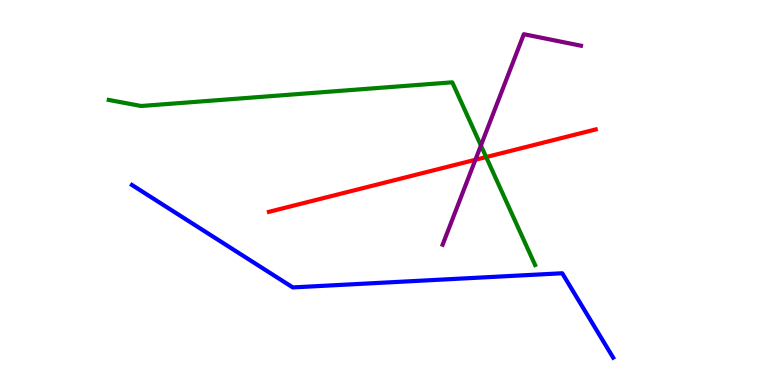[{'lines': ['blue', 'red'], 'intersections': []}, {'lines': ['green', 'red'], 'intersections': [{'x': 6.27, 'y': 5.92}]}, {'lines': ['purple', 'red'], 'intersections': [{'x': 6.13, 'y': 5.85}]}, {'lines': ['blue', 'green'], 'intersections': []}, {'lines': ['blue', 'purple'], 'intersections': []}, {'lines': ['green', 'purple'], 'intersections': [{'x': 6.21, 'y': 6.22}]}]